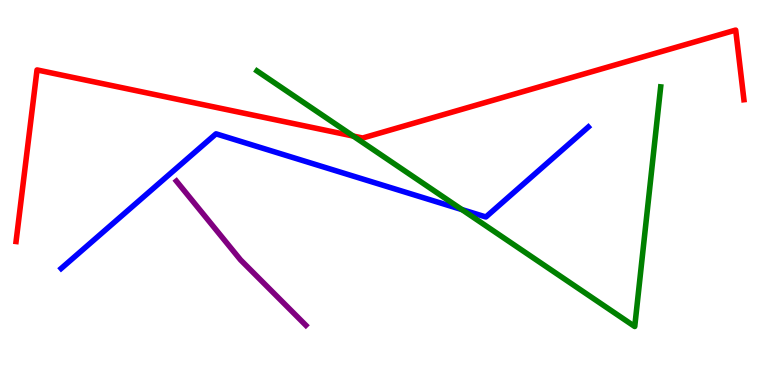[{'lines': ['blue', 'red'], 'intersections': []}, {'lines': ['green', 'red'], 'intersections': [{'x': 4.56, 'y': 6.47}]}, {'lines': ['purple', 'red'], 'intersections': []}, {'lines': ['blue', 'green'], 'intersections': [{'x': 5.96, 'y': 4.56}]}, {'lines': ['blue', 'purple'], 'intersections': []}, {'lines': ['green', 'purple'], 'intersections': []}]